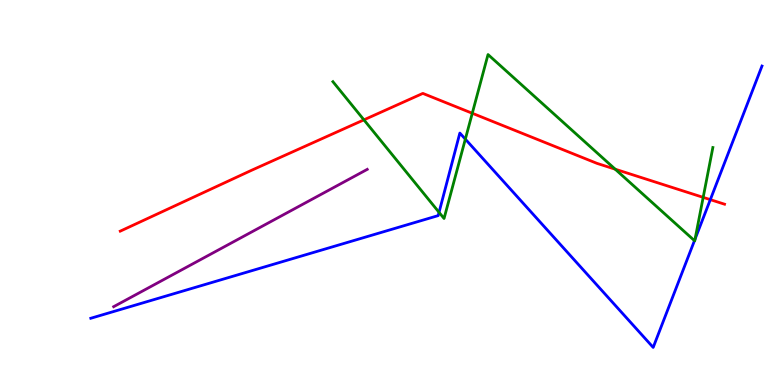[{'lines': ['blue', 'red'], 'intersections': [{'x': 9.17, 'y': 4.81}]}, {'lines': ['green', 'red'], 'intersections': [{'x': 4.7, 'y': 6.89}, {'x': 6.09, 'y': 7.06}, {'x': 7.94, 'y': 5.61}, {'x': 9.07, 'y': 4.87}]}, {'lines': ['purple', 'red'], 'intersections': []}, {'lines': ['blue', 'green'], 'intersections': [{'x': 5.67, 'y': 4.48}, {'x': 6.0, 'y': 6.39}, {'x': 8.96, 'y': 3.75}, {'x': 8.97, 'y': 3.79}]}, {'lines': ['blue', 'purple'], 'intersections': []}, {'lines': ['green', 'purple'], 'intersections': []}]